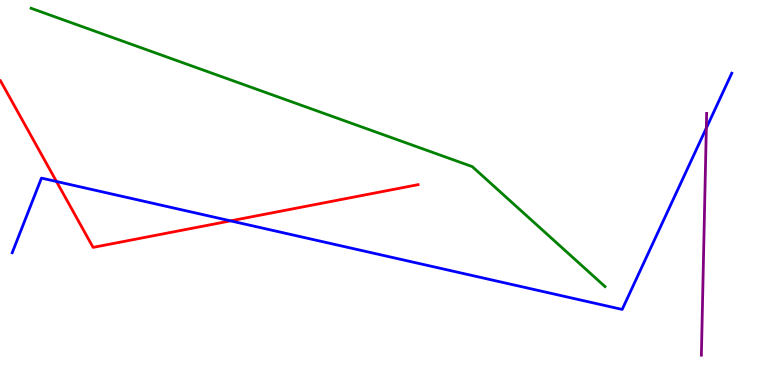[{'lines': ['blue', 'red'], 'intersections': [{'x': 0.729, 'y': 5.29}, {'x': 2.97, 'y': 4.26}]}, {'lines': ['green', 'red'], 'intersections': []}, {'lines': ['purple', 'red'], 'intersections': []}, {'lines': ['blue', 'green'], 'intersections': []}, {'lines': ['blue', 'purple'], 'intersections': [{'x': 9.11, 'y': 6.67}]}, {'lines': ['green', 'purple'], 'intersections': []}]